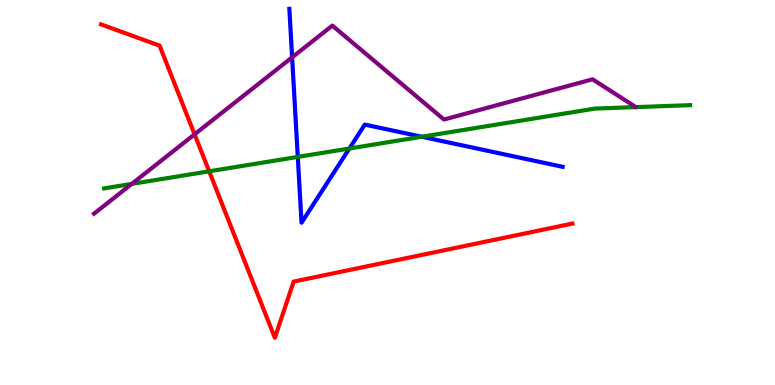[{'lines': ['blue', 'red'], 'intersections': []}, {'lines': ['green', 'red'], 'intersections': [{'x': 2.7, 'y': 5.55}]}, {'lines': ['purple', 'red'], 'intersections': [{'x': 2.51, 'y': 6.51}]}, {'lines': ['blue', 'green'], 'intersections': [{'x': 3.84, 'y': 5.92}, {'x': 4.51, 'y': 6.14}, {'x': 5.44, 'y': 6.45}]}, {'lines': ['blue', 'purple'], 'intersections': [{'x': 3.77, 'y': 8.51}]}, {'lines': ['green', 'purple'], 'intersections': [{'x': 1.7, 'y': 5.22}]}]